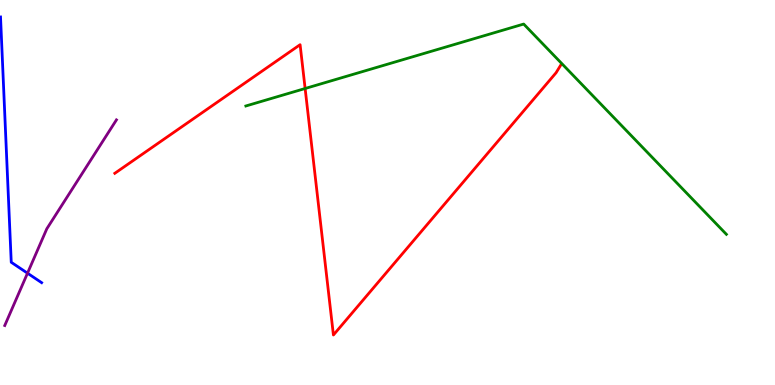[{'lines': ['blue', 'red'], 'intersections': []}, {'lines': ['green', 'red'], 'intersections': [{'x': 3.94, 'y': 7.7}]}, {'lines': ['purple', 'red'], 'intersections': []}, {'lines': ['blue', 'green'], 'intersections': []}, {'lines': ['blue', 'purple'], 'intersections': [{'x': 0.355, 'y': 2.9}]}, {'lines': ['green', 'purple'], 'intersections': []}]